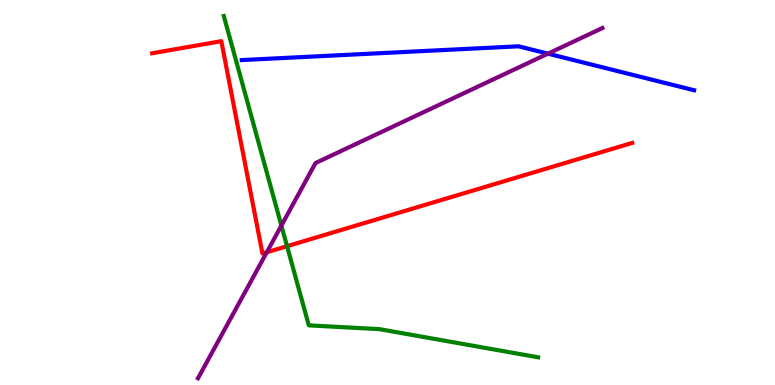[{'lines': ['blue', 'red'], 'intersections': []}, {'lines': ['green', 'red'], 'intersections': [{'x': 3.7, 'y': 3.61}]}, {'lines': ['purple', 'red'], 'intersections': [{'x': 3.44, 'y': 3.45}]}, {'lines': ['blue', 'green'], 'intersections': []}, {'lines': ['blue', 'purple'], 'intersections': [{'x': 7.07, 'y': 8.61}]}, {'lines': ['green', 'purple'], 'intersections': [{'x': 3.63, 'y': 4.14}]}]